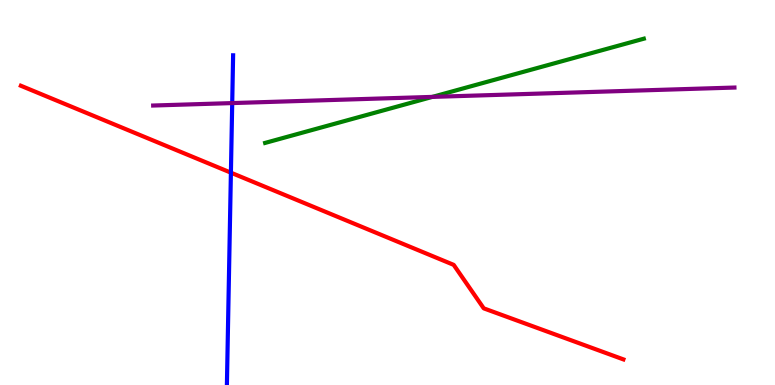[{'lines': ['blue', 'red'], 'intersections': [{'x': 2.98, 'y': 5.52}]}, {'lines': ['green', 'red'], 'intersections': []}, {'lines': ['purple', 'red'], 'intersections': []}, {'lines': ['blue', 'green'], 'intersections': []}, {'lines': ['blue', 'purple'], 'intersections': [{'x': 3.0, 'y': 7.32}]}, {'lines': ['green', 'purple'], 'intersections': [{'x': 5.58, 'y': 7.48}]}]